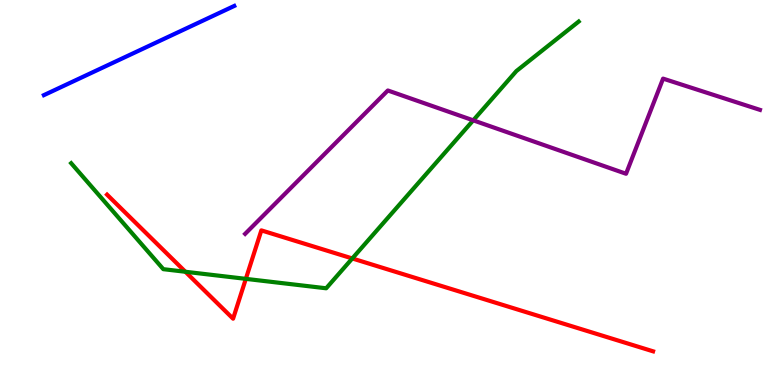[{'lines': ['blue', 'red'], 'intersections': []}, {'lines': ['green', 'red'], 'intersections': [{'x': 2.39, 'y': 2.94}, {'x': 3.17, 'y': 2.76}, {'x': 4.55, 'y': 3.29}]}, {'lines': ['purple', 'red'], 'intersections': []}, {'lines': ['blue', 'green'], 'intersections': []}, {'lines': ['blue', 'purple'], 'intersections': []}, {'lines': ['green', 'purple'], 'intersections': [{'x': 6.11, 'y': 6.87}]}]